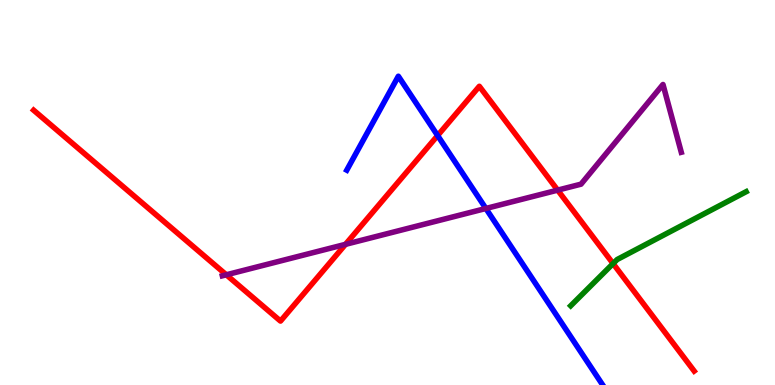[{'lines': ['blue', 'red'], 'intersections': [{'x': 5.65, 'y': 6.48}]}, {'lines': ['green', 'red'], 'intersections': [{'x': 7.91, 'y': 3.15}]}, {'lines': ['purple', 'red'], 'intersections': [{'x': 2.92, 'y': 2.86}, {'x': 4.46, 'y': 3.65}, {'x': 7.2, 'y': 5.06}]}, {'lines': ['blue', 'green'], 'intersections': []}, {'lines': ['blue', 'purple'], 'intersections': [{'x': 6.27, 'y': 4.59}]}, {'lines': ['green', 'purple'], 'intersections': []}]